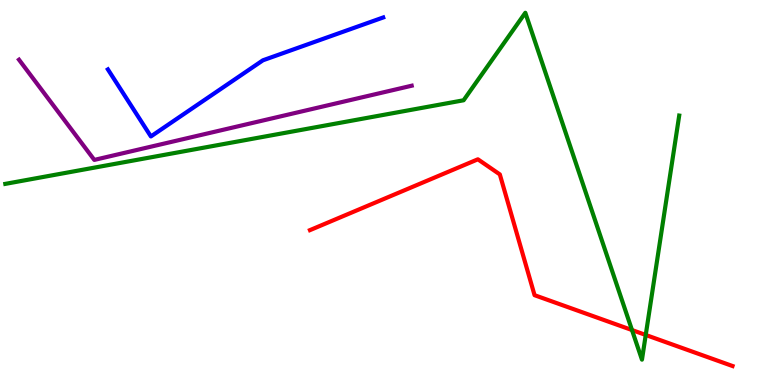[{'lines': ['blue', 'red'], 'intersections': []}, {'lines': ['green', 'red'], 'intersections': [{'x': 8.15, 'y': 1.43}, {'x': 8.33, 'y': 1.3}]}, {'lines': ['purple', 'red'], 'intersections': []}, {'lines': ['blue', 'green'], 'intersections': []}, {'lines': ['blue', 'purple'], 'intersections': []}, {'lines': ['green', 'purple'], 'intersections': []}]